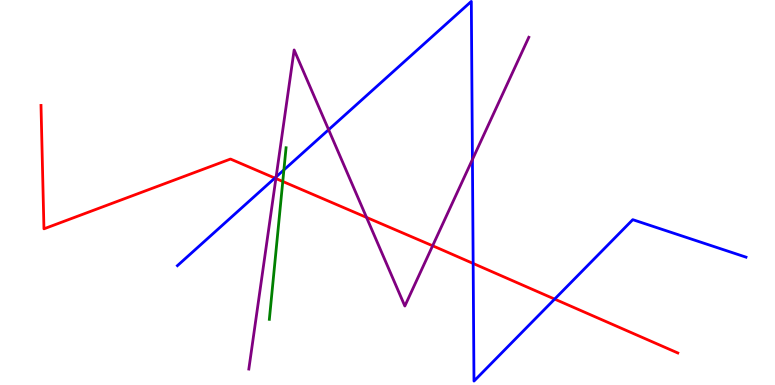[{'lines': ['blue', 'red'], 'intersections': [{'x': 3.55, 'y': 5.37}, {'x': 6.11, 'y': 3.16}, {'x': 7.16, 'y': 2.23}]}, {'lines': ['green', 'red'], 'intersections': [{'x': 3.65, 'y': 5.29}]}, {'lines': ['purple', 'red'], 'intersections': [{'x': 3.56, 'y': 5.36}, {'x': 4.73, 'y': 4.35}, {'x': 5.58, 'y': 3.62}]}, {'lines': ['blue', 'green'], 'intersections': [{'x': 3.66, 'y': 5.59}]}, {'lines': ['blue', 'purple'], 'intersections': [{'x': 3.56, 'y': 5.4}, {'x': 4.24, 'y': 6.63}, {'x': 6.1, 'y': 5.86}]}, {'lines': ['green', 'purple'], 'intersections': []}]